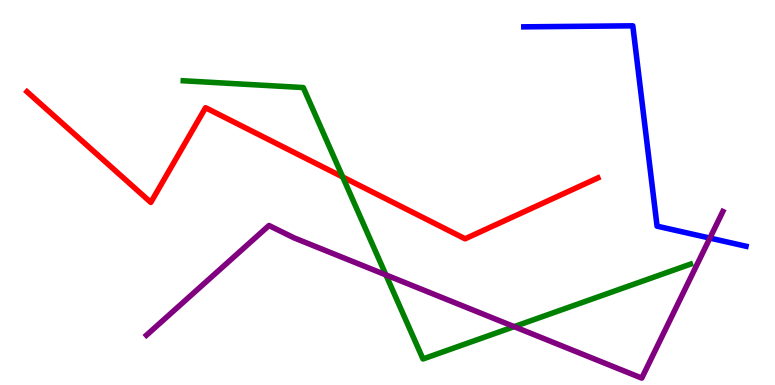[{'lines': ['blue', 'red'], 'intersections': []}, {'lines': ['green', 'red'], 'intersections': [{'x': 4.42, 'y': 5.4}]}, {'lines': ['purple', 'red'], 'intersections': []}, {'lines': ['blue', 'green'], 'intersections': []}, {'lines': ['blue', 'purple'], 'intersections': [{'x': 9.16, 'y': 3.82}]}, {'lines': ['green', 'purple'], 'intersections': [{'x': 4.98, 'y': 2.86}, {'x': 6.63, 'y': 1.52}]}]